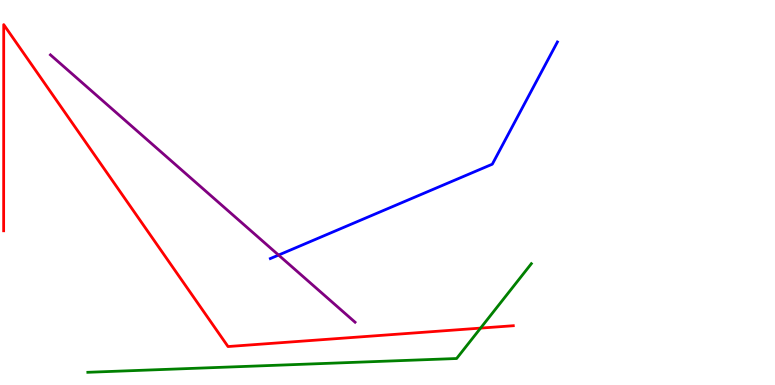[{'lines': ['blue', 'red'], 'intersections': []}, {'lines': ['green', 'red'], 'intersections': [{'x': 6.2, 'y': 1.48}]}, {'lines': ['purple', 'red'], 'intersections': []}, {'lines': ['blue', 'green'], 'intersections': []}, {'lines': ['blue', 'purple'], 'intersections': [{'x': 3.59, 'y': 3.37}]}, {'lines': ['green', 'purple'], 'intersections': []}]